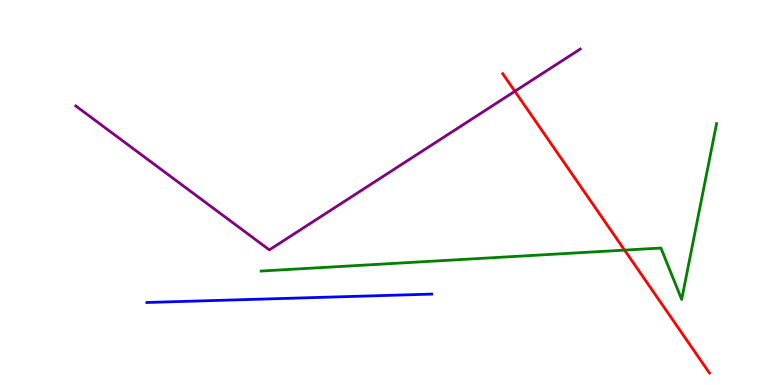[{'lines': ['blue', 'red'], 'intersections': []}, {'lines': ['green', 'red'], 'intersections': [{'x': 8.06, 'y': 3.5}]}, {'lines': ['purple', 'red'], 'intersections': [{'x': 6.64, 'y': 7.63}]}, {'lines': ['blue', 'green'], 'intersections': []}, {'lines': ['blue', 'purple'], 'intersections': []}, {'lines': ['green', 'purple'], 'intersections': []}]